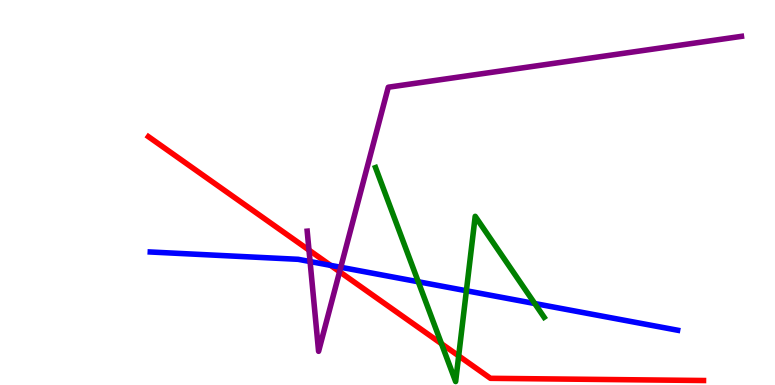[{'lines': ['blue', 'red'], 'intersections': [{'x': 4.27, 'y': 3.11}]}, {'lines': ['green', 'red'], 'intersections': [{'x': 5.7, 'y': 1.07}, {'x': 5.92, 'y': 0.757}]}, {'lines': ['purple', 'red'], 'intersections': [{'x': 3.99, 'y': 3.5}, {'x': 4.38, 'y': 2.94}]}, {'lines': ['blue', 'green'], 'intersections': [{'x': 5.4, 'y': 2.68}, {'x': 6.02, 'y': 2.45}, {'x': 6.9, 'y': 2.12}]}, {'lines': ['blue', 'purple'], 'intersections': [{'x': 4.0, 'y': 3.21}, {'x': 4.4, 'y': 3.06}]}, {'lines': ['green', 'purple'], 'intersections': []}]